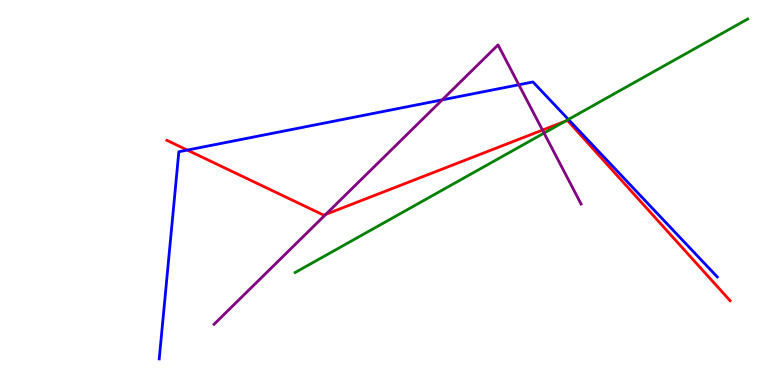[{'lines': ['blue', 'red'], 'intersections': [{'x': 2.42, 'y': 6.1}]}, {'lines': ['green', 'red'], 'intersections': [{'x': 7.29, 'y': 6.85}]}, {'lines': ['purple', 'red'], 'intersections': [{'x': 4.2, 'y': 4.43}, {'x': 7.0, 'y': 6.62}]}, {'lines': ['blue', 'green'], 'intersections': [{'x': 7.33, 'y': 6.9}]}, {'lines': ['blue', 'purple'], 'intersections': [{'x': 5.71, 'y': 7.41}, {'x': 6.69, 'y': 7.8}]}, {'lines': ['green', 'purple'], 'intersections': [{'x': 7.02, 'y': 6.54}]}]